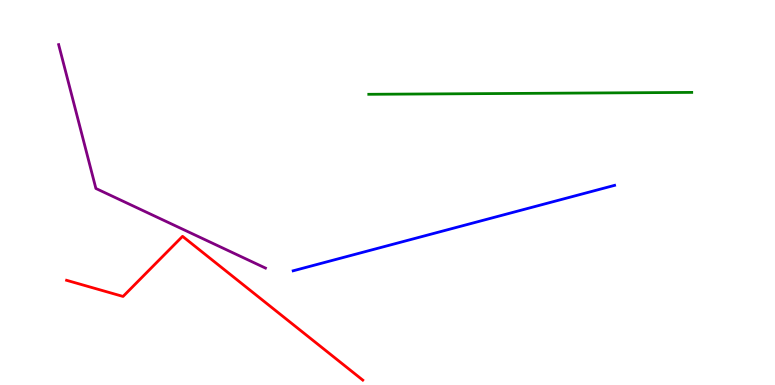[{'lines': ['blue', 'red'], 'intersections': []}, {'lines': ['green', 'red'], 'intersections': []}, {'lines': ['purple', 'red'], 'intersections': []}, {'lines': ['blue', 'green'], 'intersections': []}, {'lines': ['blue', 'purple'], 'intersections': []}, {'lines': ['green', 'purple'], 'intersections': []}]